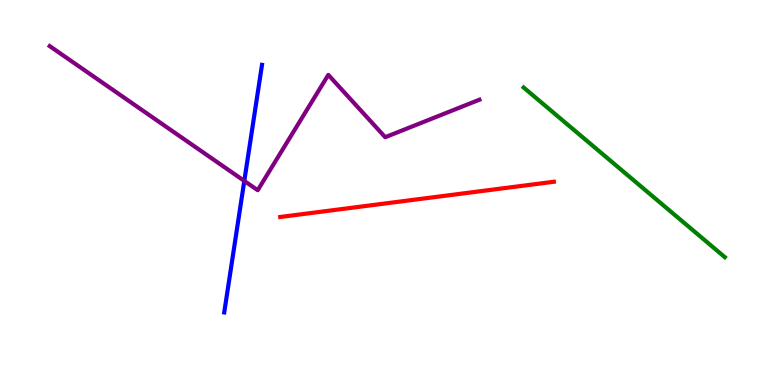[{'lines': ['blue', 'red'], 'intersections': []}, {'lines': ['green', 'red'], 'intersections': []}, {'lines': ['purple', 'red'], 'intersections': []}, {'lines': ['blue', 'green'], 'intersections': []}, {'lines': ['blue', 'purple'], 'intersections': [{'x': 3.15, 'y': 5.3}]}, {'lines': ['green', 'purple'], 'intersections': []}]